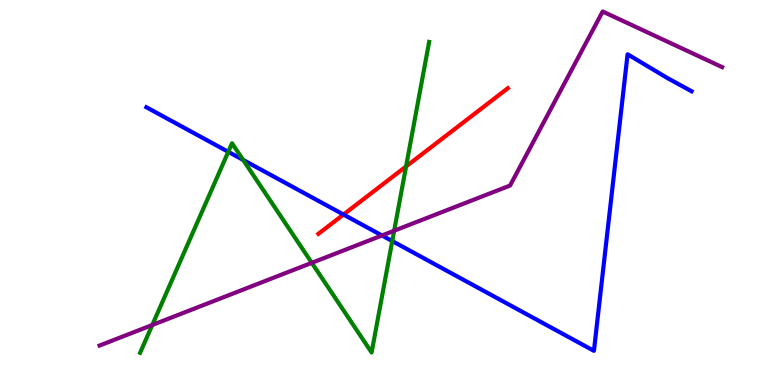[{'lines': ['blue', 'red'], 'intersections': [{'x': 4.43, 'y': 4.43}]}, {'lines': ['green', 'red'], 'intersections': [{'x': 5.24, 'y': 5.68}]}, {'lines': ['purple', 'red'], 'intersections': []}, {'lines': ['blue', 'green'], 'intersections': [{'x': 2.95, 'y': 6.06}, {'x': 3.14, 'y': 5.85}, {'x': 5.06, 'y': 3.74}]}, {'lines': ['blue', 'purple'], 'intersections': [{'x': 4.93, 'y': 3.88}]}, {'lines': ['green', 'purple'], 'intersections': [{'x': 1.97, 'y': 1.56}, {'x': 4.02, 'y': 3.17}, {'x': 5.09, 'y': 4.01}]}]